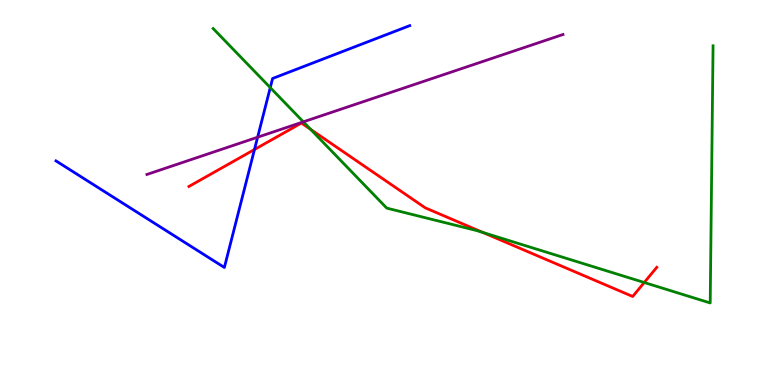[{'lines': ['blue', 'red'], 'intersections': [{'x': 3.28, 'y': 6.12}]}, {'lines': ['green', 'red'], 'intersections': [{'x': 4.01, 'y': 6.64}, {'x': 6.23, 'y': 3.96}, {'x': 8.31, 'y': 2.66}]}, {'lines': ['purple', 'red'], 'intersections': []}, {'lines': ['blue', 'green'], 'intersections': [{'x': 3.49, 'y': 7.72}]}, {'lines': ['blue', 'purple'], 'intersections': [{'x': 3.32, 'y': 6.44}]}, {'lines': ['green', 'purple'], 'intersections': [{'x': 3.91, 'y': 6.84}]}]